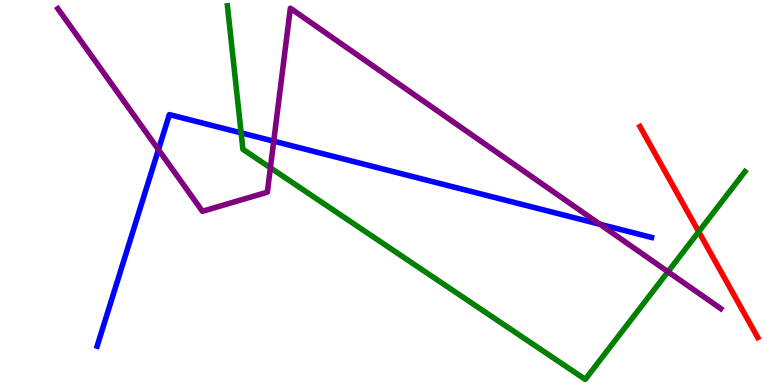[{'lines': ['blue', 'red'], 'intersections': []}, {'lines': ['green', 'red'], 'intersections': [{'x': 9.02, 'y': 3.98}]}, {'lines': ['purple', 'red'], 'intersections': []}, {'lines': ['blue', 'green'], 'intersections': [{'x': 3.11, 'y': 6.55}]}, {'lines': ['blue', 'purple'], 'intersections': [{'x': 2.04, 'y': 6.11}, {'x': 3.53, 'y': 6.33}, {'x': 7.74, 'y': 4.18}]}, {'lines': ['green', 'purple'], 'intersections': [{'x': 3.49, 'y': 5.64}, {'x': 8.62, 'y': 2.94}]}]